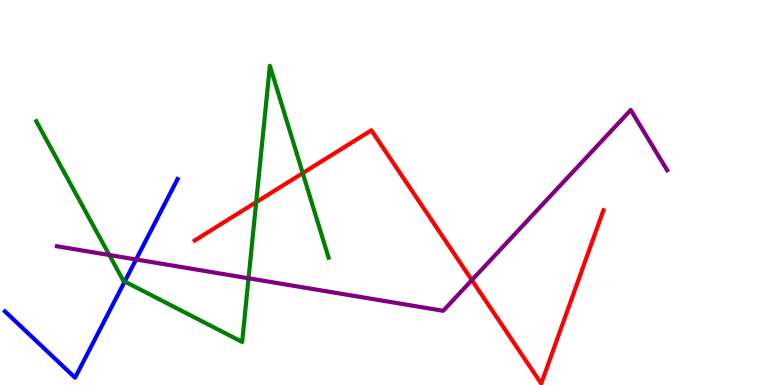[{'lines': ['blue', 'red'], 'intersections': []}, {'lines': ['green', 'red'], 'intersections': [{'x': 3.31, 'y': 4.75}, {'x': 3.91, 'y': 5.5}]}, {'lines': ['purple', 'red'], 'intersections': [{'x': 6.09, 'y': 2.72}]}, {'lines': ['blue', 'green'], 'intersections': [{'x': 1.61, 'y': 2.69}]}, {'lines': ['blue', 'purple'], 'intersections': [{'x': 1.76, 'y': 3.26}]}, {'lines': ['green', 'purple'], 'intersections': [{'x': 1.41, 'y': 3.38}, {'x': 3.21, 'y': 2.77}]}]